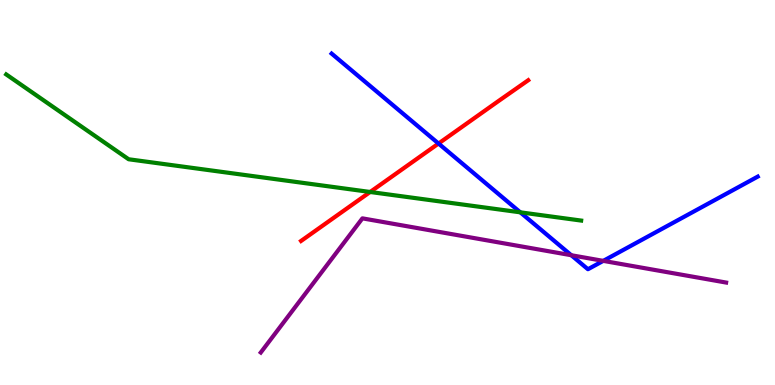[{'lines': ['blue', 'red'], 'intersections': [{'x': 5.66, 'y': 6.27}]}, {'lines': ['green', 'red'], 'intersections': [{'x': 4.78, 'y': 5.01}]}, {'lines': ['purple', 'red'], 'intersections': []}, {'lines': ['blue', 'green'], 'intersections': [{'x': 6.71, 'y': 4.49}]}, {'lines': ['blue', 'purple'], 'intersections': [{'x': 7.37, 'y': 3.37}, {'x': 7.78, 'y': 3.22}]}, {'lines': ['green', 'purple'], 'intersections': []}]